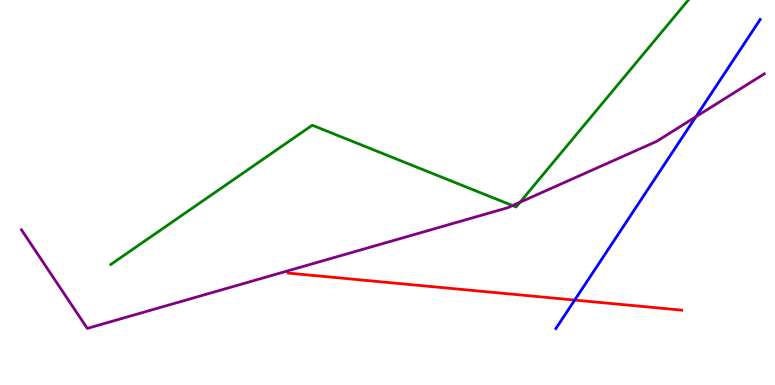[{'lines': ['blue', 'red'], 'intersections': [{'x': 7.42, 'y': 2.21}]}, {'lines': ['green', 'red'], 'intersections': []}, {'lines': ['purple', 'red'], 'intersections': []}, {'lines': ['blue', 'green'], 'intersections': []}, {'lines': ['blue', 'purple'], 'intersections': [{'x': 8.98, 'y': 6.97}]}, {'lines': ['green', 'purple'], 'intersections': [{'x': 6.61, 'y': 4.66}, {'x': 6.71, 'y': 4.75}]}]